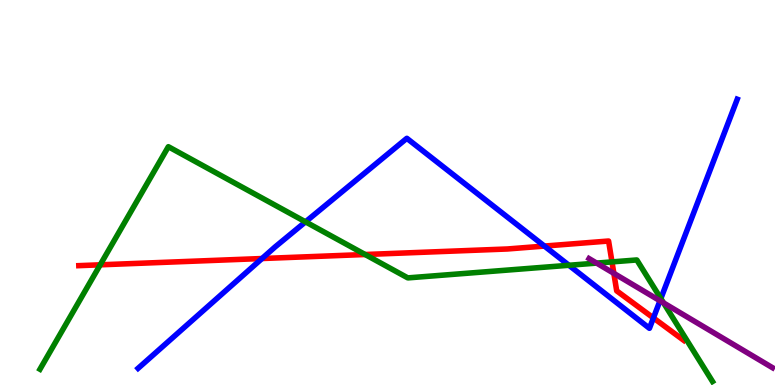[{'lines': ['blue', 'red'], 'intersections': [{'x': 3.38, 'y': 3.29}, {'x': 7.02, 'y': 3.61}, {'x': 8.43, 'y': 1.74}]}, {'lines': ['green', 'red'], 'intersections': [{'x': 1.29, 'y': 3.12}, {'x': 4.71, 'y': 3.39}, {'x': 7.9, 'y': 3.2}]}, {'lines': ['purple', 'red'], 'intersections': [{'x': 7.92, 'y': 2.9}]}, {'lines': ['blue', 'green'], 'intersections': [{'x': 3.94, 'y': 4.24}, {'x': 7.34, 'y': 3.11}, {'x': 8.53, 'y': 2.25}]}, {'lines': ['blue', 'purple'], 'intersections': [{'x': 8.52, 'y': 2.19}]}, {'lines': ['green', 'purple'], 'intersections': [{'x': 7.7, 'y': 3.17}, {'x': 8.56, 'y': 2.13}]}]